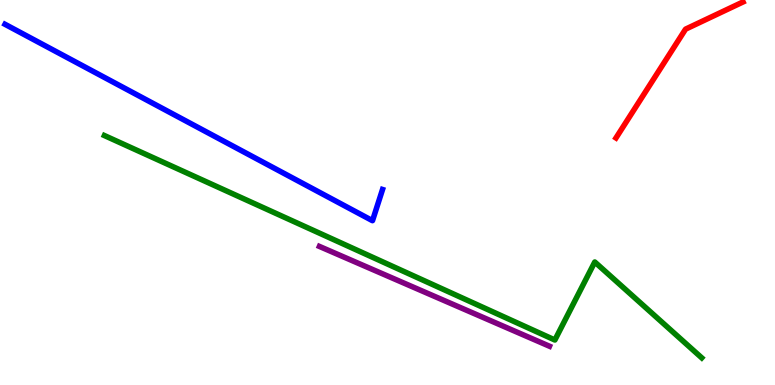[{'lines': ['blue', 'red'], 'intersections': []}, {'lines': ['green', 'red'], 'intersections': []}, {'lines': ['purple', 'red'], 'intersections': []}, {'lines': ['blue', 'green'], 'intersections': []}, {'lines': ['blue', 'purple'], 'intersections': []}, {'lines': ['green', 'purple'], 'intersections': []}]